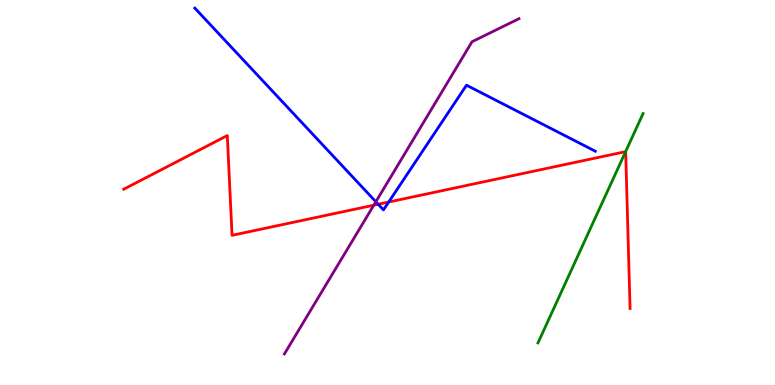[{'lines': ['blue', 'red'], 'intersections': [{'x': 4.88, 'y': 4.69}, {'x': 5.02, 'y': 4.75}]}, {'lines': ['green', 'red'], 'intersections': [{'x': 8.07, 'y': 6.06}]}, {'lines': ['purple', 'red'], 'intersections': [{'x': 4.82, 'y': 4.67}]}, {'lines': ['blue', 'green'], 'intersections': []}, {'lines': ['blue', 'purple'], 'intersections': [{'x': 4.85, 'y': 4.76}]}, {'lines': ['green', 'purple'], 'intersections': []}]